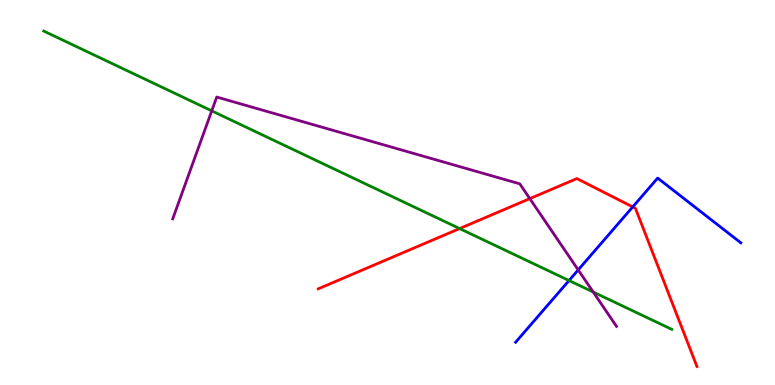[{'lines': ['blue', 'red'], 'intersections': [{'x': 8.16, 'y': 4.63}]}, {'lines': ['green', 'red'], 'intersections': [{'x': 5.93, 'y': 4.06}]}, {'lines': ['purple', 'red'], 'intersections': [{'x': 6.84, 'y': 4.84}]}, {'lines': ['blue', 'green'], 'intersections': [{'x': 7.34, 'y': 2.71}]}, {'lines': ['blue', 'purple'], 'intersections': [{'x': 7.46, 'y': 2.99}]}, {'lines': ['green', 'purple'], 'intersections': [{'x': 2.73, 'y': 7.12}, {'x': 7.65, 'y': 2.42}]}]